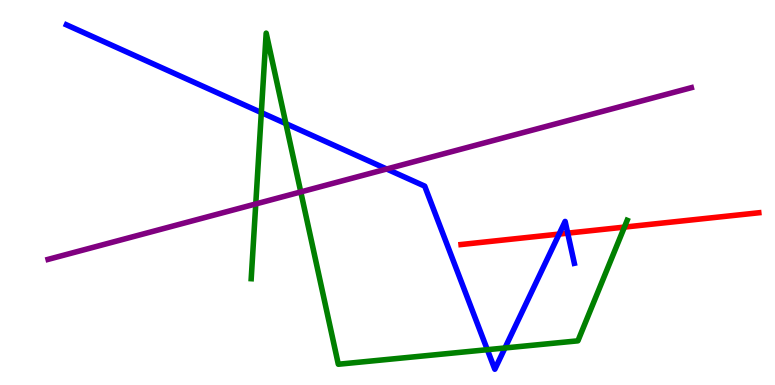[{'lines': ['blue', 'red'], 'intersections': [{'x': 7.21, 'y': 3.92}, {'x': 7.33, 'y': 3.94}]}, {'lines': ['green', 'red'], 'intersections': [{'x': 8.06, 'y': 4.1}]}, {'lines': ['purple', 'red'], 'intersections': []}, {'lines': ['blue', 'green'], 'intersections': [{'x': 3.37, 'y': 7.08}, {'x': 3.69, 'y': 6.79}, {'x': 6.29, 'y': 0.917}, {'x': 6.52, 'y': 0.962}]}, {'lines': ['blue', 'purple'], 'intersections': [{'x': 4.99, 'y': 5.61}]}, {'lines': ['green', 'purple'], 'intersections': [{'x': 3.3, 'y': 4.7}, {'x': 3.88, 'y': 5.01}]}]